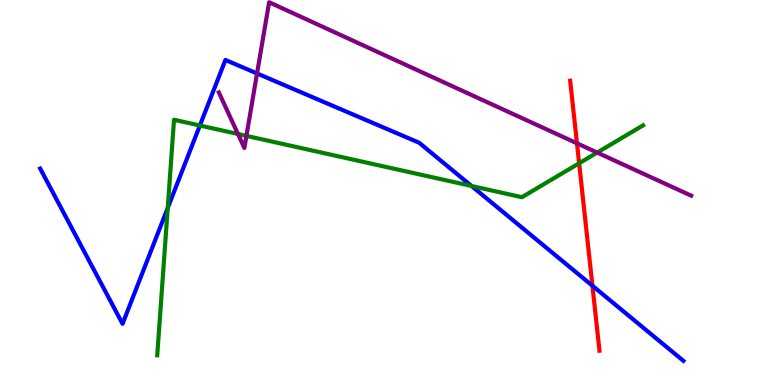[{'lines': ['blue', 'red'], 'intersections': [{'x': 7.64, 'y': 2.58}]}, {'lines': ['green', 'red'], 'intersections': [{'x': 7.47, 'y': 5.76}]}, {'lines': ['purple', 'red'], 'intersections': [{'x': 7.44, 'y': 6.28}]}, {'lines': ['blue', 'green'], 'intersections': [{'x': 2.16, 'y': 4.6}, {'x': 2.58, 'y': 6.74}, {'x': 6.08, 'y': 5.17}]}, {'lines': ['blue', 'purple'], 'intersections': [{'x': 3.32, 'y': 8.09}]}, {'lines': ['green', 'purple'], 'intersections': [{'x': 3.07, 'y': 6.52}, {'x': 3.18, 'y': 6.47}, {'x': 7.71, 'y': 6.04}]}]